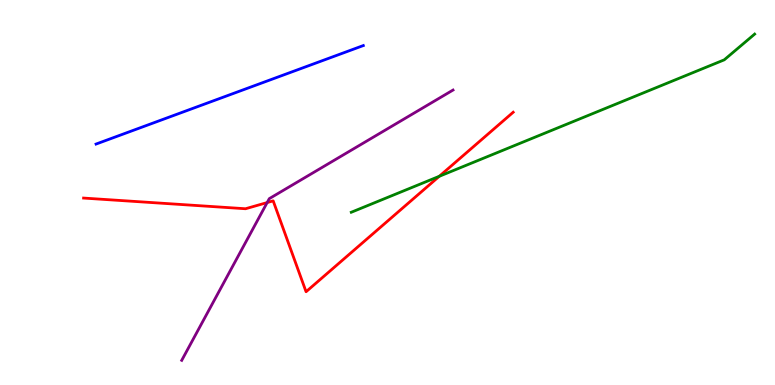[{'lines': ['blue', 'red'], 'intersections': []}, {'lines': ['green', 'red'], 'intersections': [{'x': 5.67, 'y': 5.42}]}, {'lines': ['purple', 'red'], 'intersections': [{'x': 3.45, 'y': 4.74}]}, {'lines': ['blue', 'green'], 'intersections': []}, {'lines': ['blue', 'purple'], 'intersections': []}, {'lines': ['green', 'purple'], 'intersections': []}]